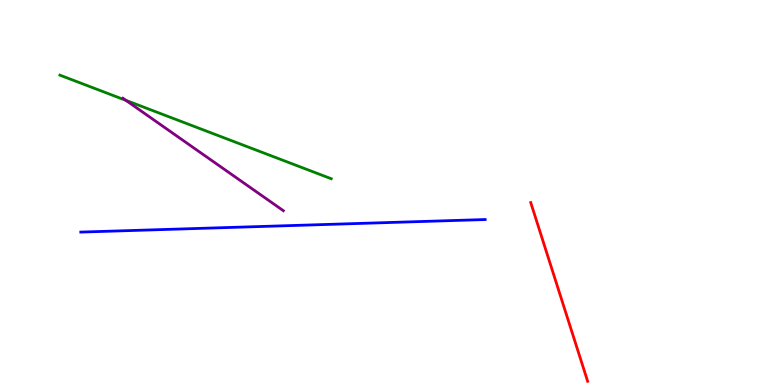[{'lines': ['blue', 'red'], 'intersections': []}, {'lines': ['green', 'red'], 'intersections': []}, {'lines': ['purple', 'red'], 'intersections': []}, {'lines': ['blue', 'green'], 'intersections': []}, {'lines': ['blue', 'purple'], 'intersections': []}, {'lines': ['green', 'purple'], 'intersections': [{'x': 1.62, 'y': 7.39}]}]